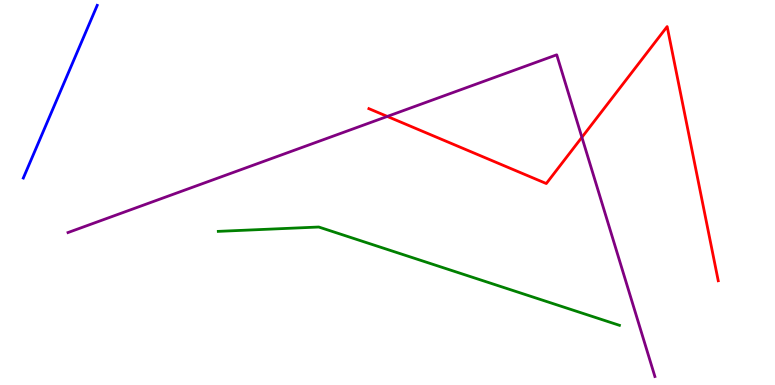[{'lines': ['blue', 'red'], 'intersections': []}, {'lines': ['green', 'red'], 'intersections': []}, {'lines': ['purple', 'red'], 'intersections': [{'x': 5.0, 'y': 6.98}, {'x': 7.51, 'y': 6.43}]}, {'lines': ['blue', 'green'], 'intersections': []}, {'lines': ['blue', 'purple'], 'intersections': []}, {'lines': ['green', 'purple'], 'intersections': []}]